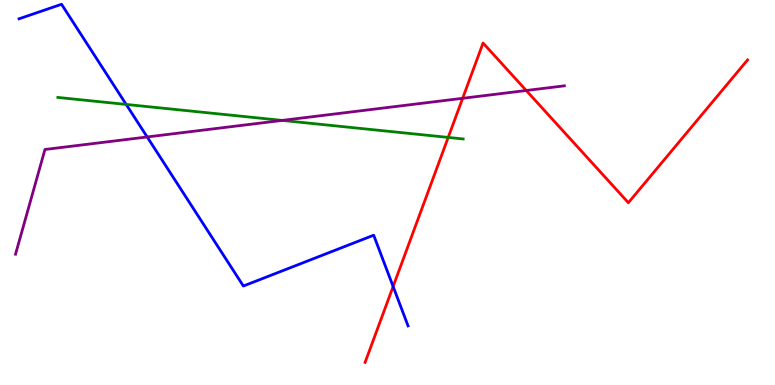[{'lines': ['blue', 'red'], 'intersections': [{'x': 5.07, 'y': 2.56}]}, {'lines': ['green', 'red'], 'intersections': [{'x': 5.78, 'y': 6.43}]}, {'lines': ['purple', 'red'], 'intersections': [{'x': 5.97, 'y': 7.45}, {'x': 6.79, 'y': 7.65}]}, {'lines': ['blue', 'green'], 'intersections': [{'x': 1.63, 'y': 7.29}]}, {'lines': ['blue', 'purple'], 'intersections': [{'x': 1.9, 'y': 6.44}]}, {'lines': ['green', 'purple'], 'intersections': [{'x': 3.64, 'y': 6.87}]}]